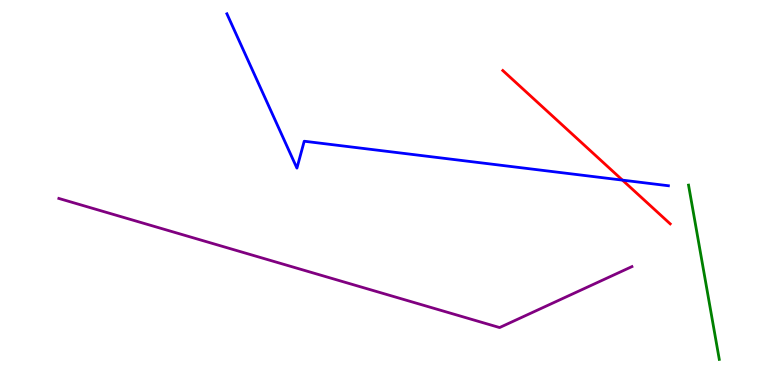[{'lines': ['blue', 'red'], 'intersections': [{'x': 8.03, 'y': 5.32}]}, {'lines': ['green', 'red'], 'intersections': []}, {'lines': ['purple', 'red'], 'intersections': []}, {'lines': ['blue', 'green'], 'intersections': []}, {'lines': ['blue', 'purple'], 'intersections': []}, {'lines': ['green', 'purple'], 'intersections': []}]